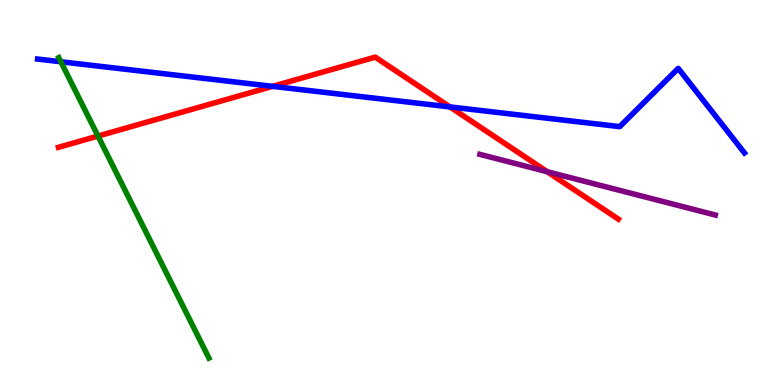[{'lines': ['blue', 'red'], 'intersections': [{'x': 3.52, 'y': 7.76}, {'x': 5.81, 'y': 7.22}]}, {'lines': ['green', 'red'], 'intersections': [{'x': 1.26, 'y': 6.47}]}, {'lines': ['purple', 'red'], 'intersections': [{'x': 7.06, 'y': 5.54}]}, {'lines': ['blue', 'green'], 'intersections': [{'x': 0.785, 'y': 8.4}]}, {'lines': ['blue', 'purple'], 'intersections': []}, {'lines': ['green', 'purple'], 'intersections': []}]